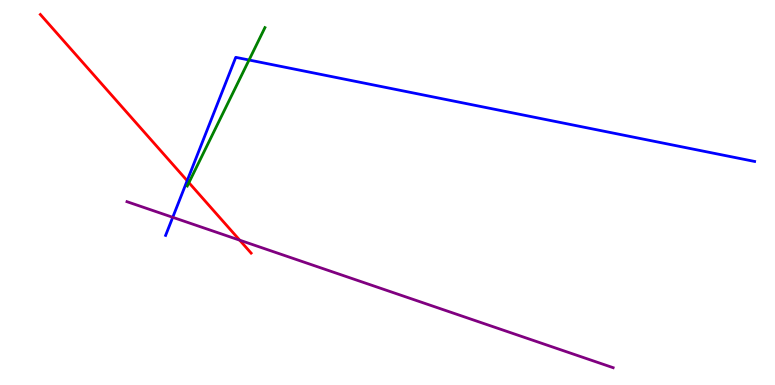[{'lines': ['blue', 'red'], 'intersections': [{'x': 2.42, 'y': 5.31}]}, {'lines': ['green', 'red'], 'intersections': [{'x': 2.44, 'y': 5.26}]}, {'lines': ['purple', 'red'], 'intersections': [{'x': 3.09, 'y': 3.76}]}, {'lines': ['blue', 'green'], 'intersections': [{'x': 3.21, 'y': 8.44}]}, {'lines': ['blue', 'purple'], 'intersections': [{'x': 2.23, 'y': 4.36}]}, {'lines': ['green', 'purple'], 'intersections': []}]